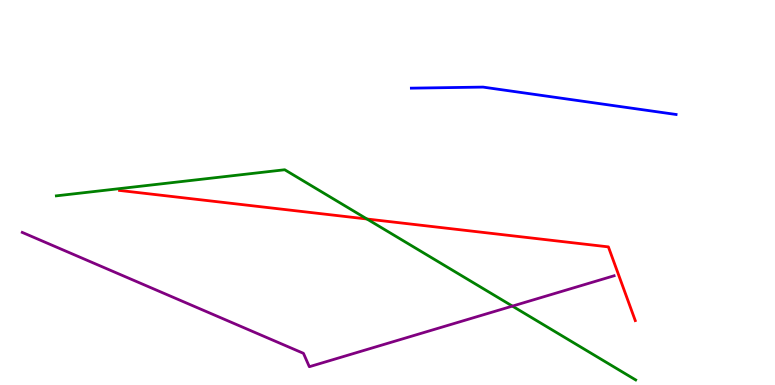[{'lines': ['blue', 'red'], 'intersections': []}, {'lines': ['green', 'red'], 'intersections': [{'x': 4.74, 'y': 4.31}]}, {'lines': ['purple', 'red'], 'intersections': []}, {'lines': ['blue', 'green'], 'intersections': []}, {'lines': ['blue', 'purple'], 'intersections': []}, {'lines': ['green', 'purple'], 'intersections': [{'x': 6.61, 'y': 2.05}]}]